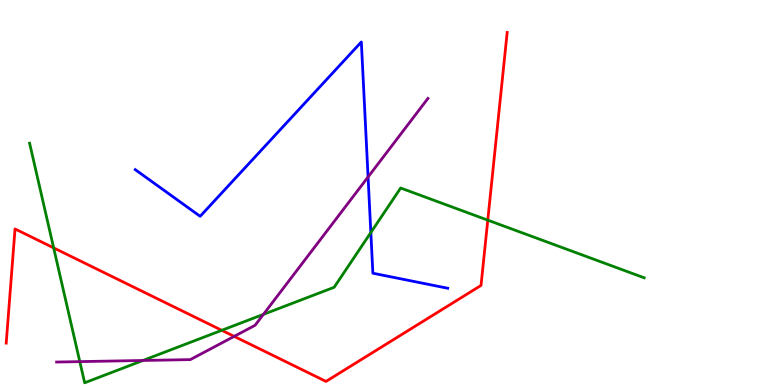[{'lines': ['blue', 'red'], 'intersections': []}, {'lines': ['green', 'red'], 'intersections': [{'x': 0.692, 'y': 3.56}, {'x': 2.86, 'y': 1.42}, {'x': 6.29, 'y': 4.28}]}, {'lines': ['purple', 'red'], 'intersections': [{'x': 3.02, 'y': 1.26}]}, {'lines': ['blue', 'green'], 'intersections': [{'x': 4.79, 'y': 3.96}]}, {'lines': ['blue', 'purple'], 'intersections': [{'x': 4.75, 'y': 5.4}]}, {'lines': ['green', 'purple'], 'intersections': [{'x': 1.03, 'y': 0.607}, {'x': 1.84, 'y': 0.637}, {'x': 3.4, 'y': 1.83}]}]